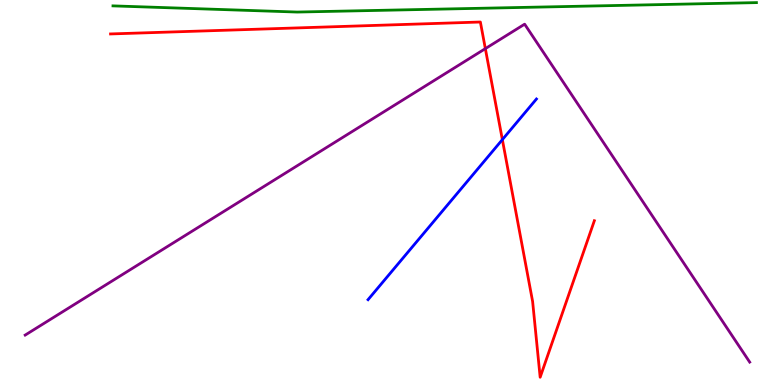[{'lines': ['blue', 'red'], 'intersections': [{'x': 6.48, 'y': 6.37}]}, {'lines': ['green', 'red'], 'intersections': []}, {'lines': ['purple', 'red'], 'intersections': [{'x': 6.26, 'y': 8.74}]}, {'lines': ['blue', 'green'], 'intersections': []}, {'lines': ['blue', 'purple'], 'intersections': []}, {'lines': ['green', 'purple'], 'intersections': []}]